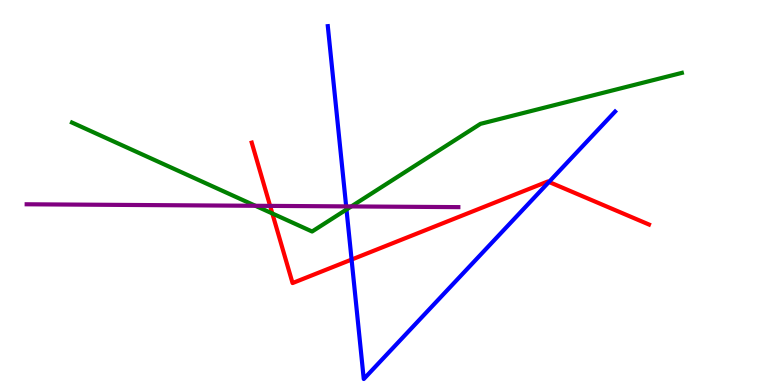[{'lines': ['blue', 'red'], 'intersections': [{'x': 4.54, 'y': 3.26}, {'x': 7.08, 'y': 5.27}]}, {'lines': ['green', 'red'], 'intersections': [{'x': 3.51, 'y': 4.46}]}, {'lines': ['purple', 'red'], 'intersections': [{'x': 3.49, 'y': 4.65}]}, {'lines': ['blue', 'green'], 'intersections': [{'x': 4.47, 'y': 4.56}]}, {'lines': ['blue', 'purple'], 'intersections': [{'x': 4.47, 'y': 4.64}]}, {'lines': ['green', 'purple'], 'intersections': [{'x': 3.3, 'y': 4.65}, {'x': 4.53, 'y': 4.64}]}]